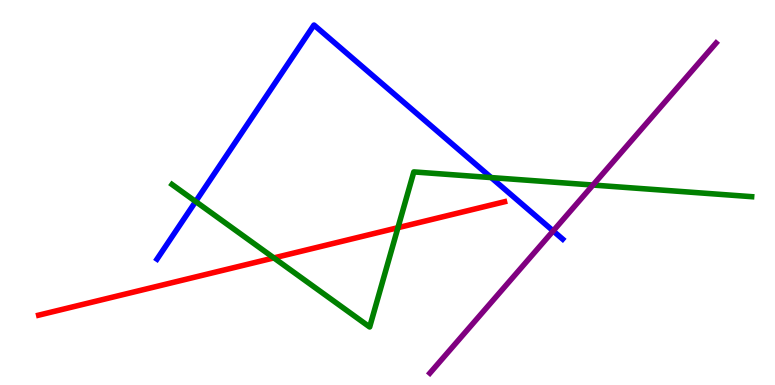[{'lines': ['blue', 'red'], 'intersections': []}, {'lines': ['green', 'red'], 'intersections': [{'x': 3.53, 'y': 3.3}, {'x': 5.13, 'y': 4.09}]}, {'lines': ['purple', 'red'], 'intersections': []}, {'lines': ['blue', 'green'], 'intersections': [{'x': 2.52, 'y': 4.77}, {'x': 6.34, 'y': 5.39}]}, {'lines': ['blue', 'purple'], 'intersections': [{'x': 7.14, 'y': 4.0}]}, {'lines': ['green', 'purple'], 'intersections': [{'x': 7.65, 'y': 5.19}]}]